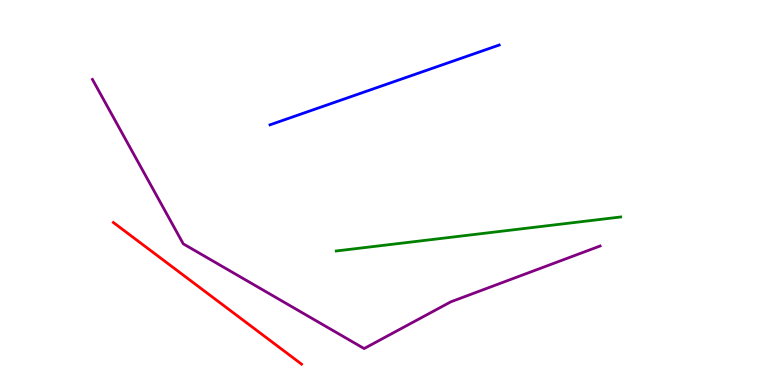[{'lines': ['blue', 'red'], 'intersections': []}, {'lines': ['green', 'red'], 'intersections': []}, {'lines': ['purple', 'red'], 'intersections': []}, {'lines': ['blue', 'green'], 'intersections': []}, {'lines': ['blue', 'purple'], 'intersections': []}, {'lines': ['green', 'purple'], 'intersections': []}]